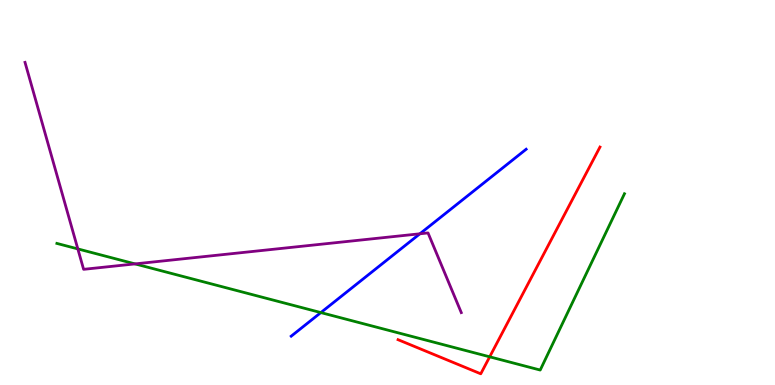[{'lines': ['blue', 'red'], 'intersections': []}, {'lines': ['green', 'red'], 'intersections': [{'x': 6.32, 'y': 0.732}]}, {'lines': ['purple', 'red'], 'intersections': []}, {'lines': ['blue', 'green'], 'intersections': [{'x': 4.14, 'y': 1.88}]}, {'lines': ['blue', 'purple'], 'intersections': [{'x': 5.42, 'y': 3.93}]}, {'lines': ['green', 'purple'], 'intersections': [{'x': 1.0, 'y': 3.53}, {'x': 1.74, 'y': 3.15}]}]